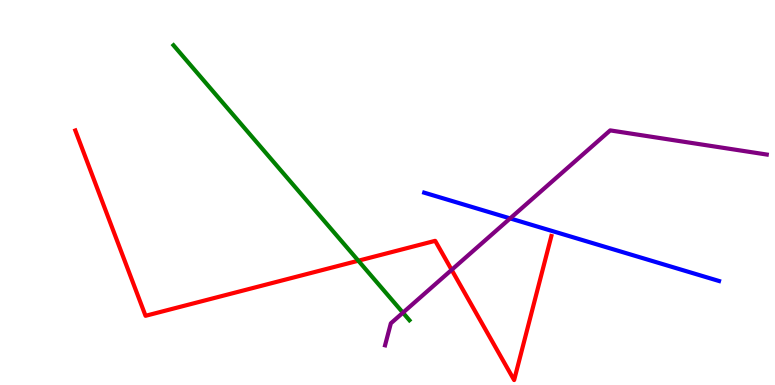[{'lines': ['blue', 'red'], 'intersections': []}, {'lines': ['green', 'red'], 'intersections': [{'x': 4.62, 'y': 3.23}]}, {'lines': ['purple', 'red'], 'intersections': [{'x': 5.83, 'y': 2.99}]}, {'lines': ['blue', 'green'], 'intersections': []}, {'lines': ['blue', 'purple'], 'intersections': [{'x': 6.58, 'y': 4.33}]}, {'lines': ['green', 'purple'], 'intersections': [{'x': 5.2, 'y': 1.88}]}]